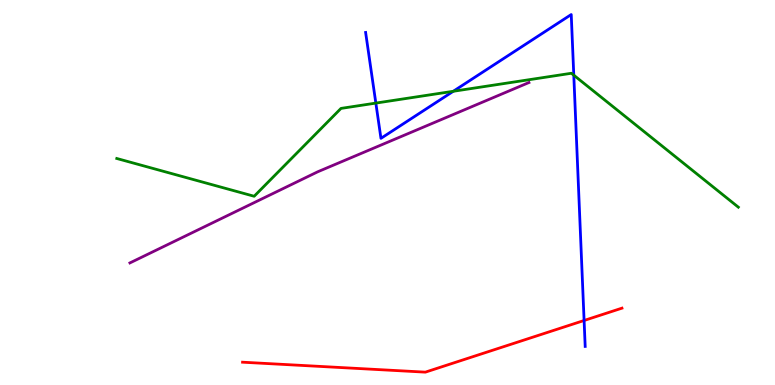[{'lines': ['blue', 'red'], 'intersections': [{'x': 7.54, 'y': 1.68}]}, {'lines': ['green', 'red'], 'intersections': []}, {'lines': ['purple', 'red'], 'intersections': []}, {'lines': ['blue', 'green'], 'intersections': [{'x': 4.85, 'y': 7.32}, {'x': 5.85, 'y': 7.63}, {'x': 7.4, 'y': 8.05}]}, {'lines': ['blue', 'purple'], 'intersections': []}, {'lines': ['green', 'purple'], 'intersections': []}]